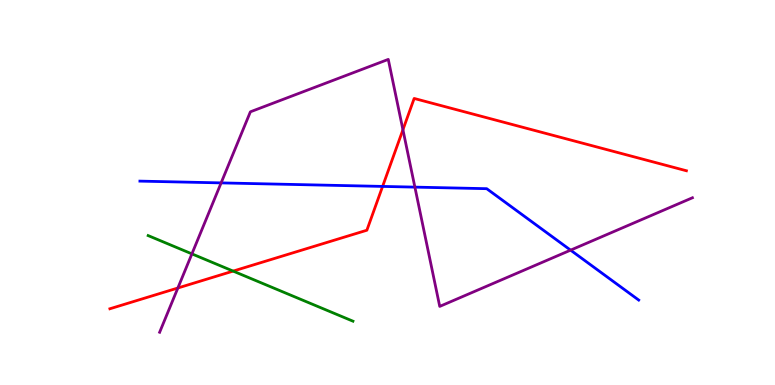[{'lines': ['blue', 'red'], 'intersections': [{'x': 4.94, 'y': 5.16}]}, {'lines': ['green', 'red'], 'intersections': [{'x': 3.01, 'y': 2.96}]}, {'lines': ['purple', 'red'], 'intersections': [{'x': 2.29, 'y': 2.52}, {'x': 5.2, 'y': 6.63}]}, {'lines': ['blue', 'green'], 'intersections': []}, {'lines': ['blue', 'purple'], 'intersections': [{'x': 2.85, 'y': 5.25}, {'x': 5.35, 'y': 5.14}, {'x': 7.36, 'y': 3.5}]}, {'lines': ['green', 'purple'], 'intersections': [{'x': 2.48, 'y': 3.41}]}]